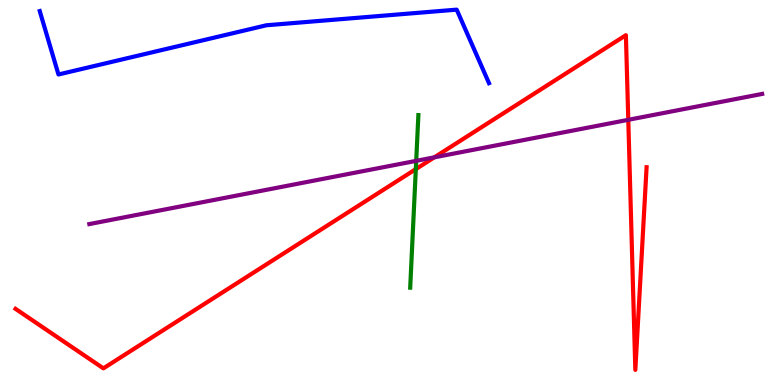[{'lines': ['blue', 'red'], 'intersections': []}, {'lines': ['green', 'red'], 'intersections': [{'x': 5.37, 'y': 5.61}]}, {'lines': ['purple', 'red'], 'intersections': [{'x': 5.6, 'y': 5.91}, {'x': 8.11, 'y': 6.89}]}, {'lines': ['blue', 'green'], 'intersections': []}, {'lines': ['blue', 'purple'], 'intersections': []}, {'lines': ['green', 'purple'], 'intersections': [{'x': 5.37, 'y': 5.82}]}]